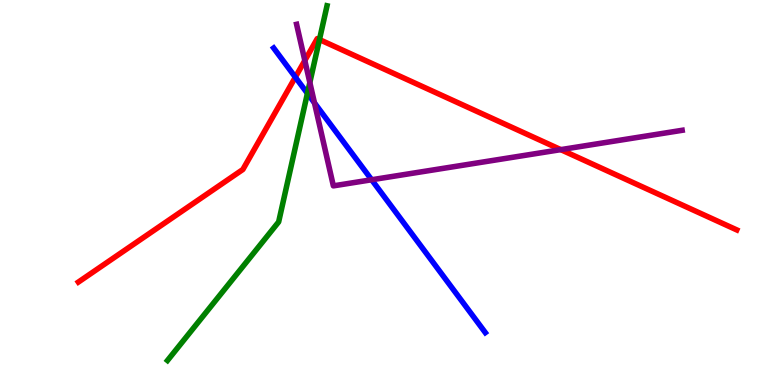[{'lines': ['blue', 'red'], 'intersections': [{'x': 3.81, 'y': 8.0}]}, {'lines': ['green', 'red'], 'intersections': [{'x': 4.12, 'y': 8.97}]}, {'lines': ['purple', 'red'], 'intersections': [{'x': 3.93, 'y': 8.43}, {'x': 7.24, 'y': 6.11}]}, {'lines': ['blue', 'green'], 'intersections': [{'x': 3.97, 'y': 7.57}]}, {'lines': ['blue', 'purple'], 'intersections': [{'x': 4.06, 'y': 7.33}, {'x': 4.8, 'y': 5.33}]}, {'lines': ['green', 'purple'], 'intersections': [{'x': 4.0, 'y': 7.86}]}]